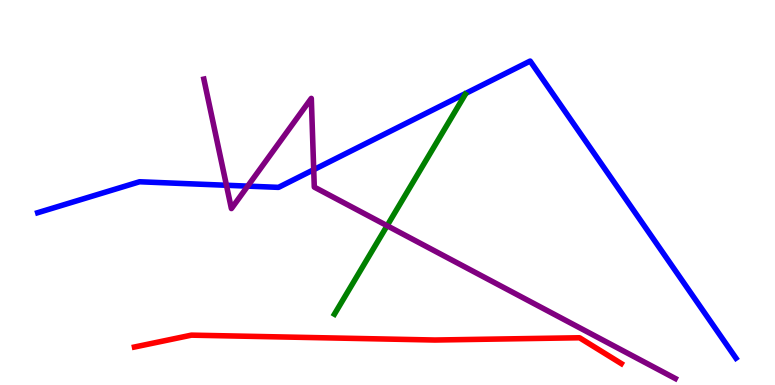[{'lines': ['blue', 'red'], 'intersections': []}, {'lines': ['green', 'red'], 'intersections': []}, {'lines': ['purple', 'red'], 'intersections': []}, {'lines': ['blue', 'green'], 'intersections': []}, {'lines': ['blue', 'purple'], 'intersections': [{'x': 2.92, 'y': 5.19}, {'x': 3.2, 'y': 5.17}, {'x': 4.05, 'y': 5.59}]}, {'lines': ['green', 'purple'], 'intersections': [{'x': 4.99, 'y': 4.14}]}]